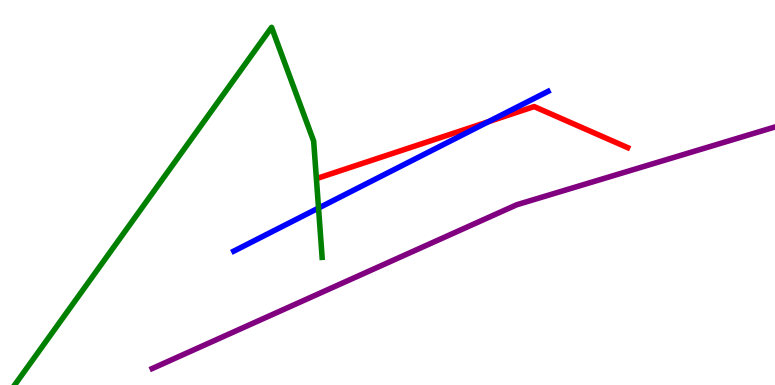[{'lines': ['blue', 'red'], 'intersections': [{'x': 6.3, 'y': 6.84}]}, {'lines': ['green', 'red'], 'intersections': []}, {'lines': ['purple', 'red'], 'intersections': []}, {'lines': ['blue', 'green'], 'intersections': [{'x': 4.11, 'y': 4.6}]}, {'lines': ['blue', 'purple'], 'intersections': []}, {'lines': ['green', 'purple'], 'intersections': []}]